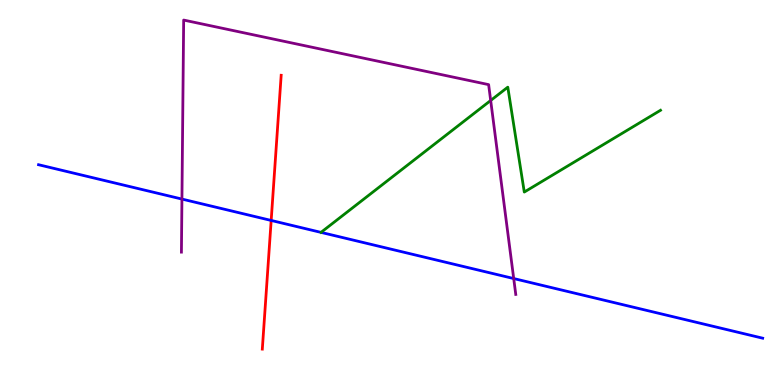[{'lines': ['blue', 'red'], 'intersections': [{'x': 3.5, 'y': 4.27}]}, {'lines': ['green', 'red'], 'intersections': []}, {'lines': ['purple', 'red'], 'intersections': []}, {'lines': ['blue', 'green'], 'intersections': []}, {'lines': ['blue', 'purple'], 'intersections': [{'x': 2.35, 'y': 4.83}, {'x': 6.63, 'y': 2.77}]}, {'lines': ['green', 'purple'], 'intersections': [{'x': 6.33, 'y': 7.39}]}]